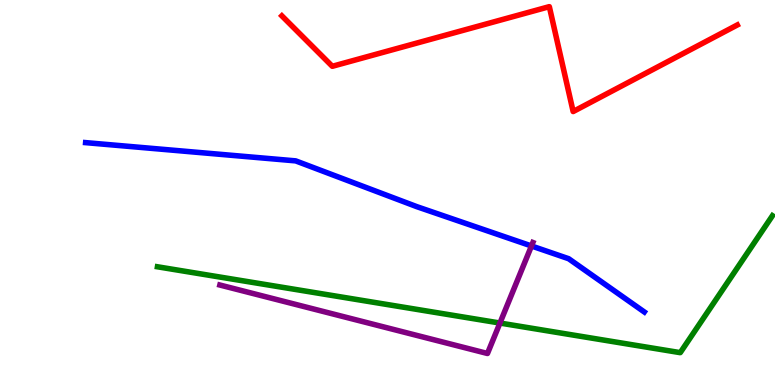[{'lines': ['blue', 'red'], 'intersections': []}, {'lines': ['green', 'red'], 'intersections': []}, {'lines': ['purple', 'red'], 'intersections': []}, {'lines': ['blue', 'green'], 'intersections': []}, {'lines': ['blue', 'purple'], 'intersections': [{'x': 6.86, 'y': 3.61}]}, {'lines': ['green', 'purple'], 'intersections': [{'x': 6.45, 'y': 1.61}]}]